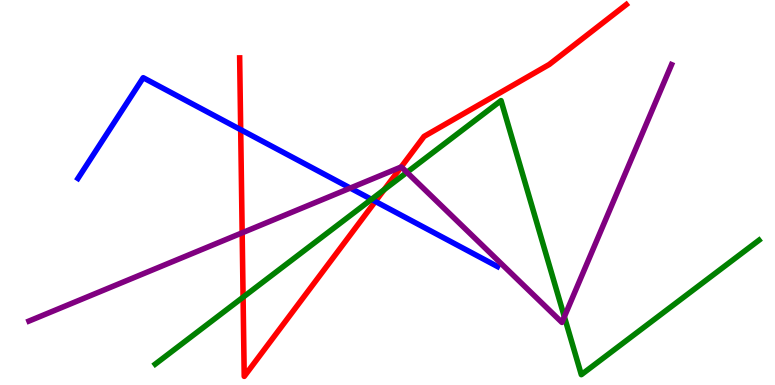[{'lines': ['blue', 'red'], 'intersections': [{'x': 3.11, 'y': 6.63}, {'x': 4.84, 'y': 4.77}]}, {'lines': ['green', 'red'], 'intersections': [{'x': 3.14, 'y': 2.28}, {'x': 4.96, 'y': 5.07}]}, {'lines': ['purple', 'red'], 'intersections': [{'x': 3.12, 'y': 3.95}, {'x': 5.18, 'y': 5.66}]}, {'lines': ['blue', 'green'], 'intersections': [{'x': 4.79, 'y': 4.82}]}, {'lines': ['blue', 'purple'], 'intersections': [{'x': 4.52, 'y': 5.12}]}, {'lines': ['green', 'purple'], 'intersections': [{'x': 5.25, 'y': 5.52}, {'x': 7.28, 'y': 1.77}]}]